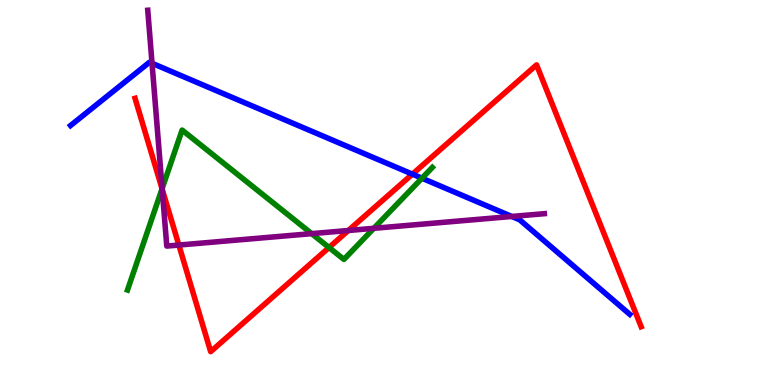[{'lines': ['blue', 'red'], 'intersections': [{'x': 5.32, 'y': 5.48}]}, {'lines': ['green', 'red'], 'intersections': [{'x': 2.09, 'y': 5.1}, {'x': 4.25, 'y': 3.57}]}, {'lines': ['purple', 'red'], 'intersections': [{'x': 2.09, 'y': 5.09}, {'x': 2.31, 'y': 3.64}, {'x': 4.49, 'y': 4.01}]}, {'lines': ['blue', 'green'], 'intersections': [{'x': 5.44, 'y': 5.37}]}, {'lines': ['blue', 'purple'], 'intersections': [{'x': 1.96, 'y': 8.36}, {'x': 6.6, 'y': 4.38}]}, {'lines': ['green', 'purple'], 'intersections': [{'x': 2.09, 'y': 5.1}, {'x': 4.02, 'y': 3.93}, {'x': 4.82, 'y': 4.07}]}]